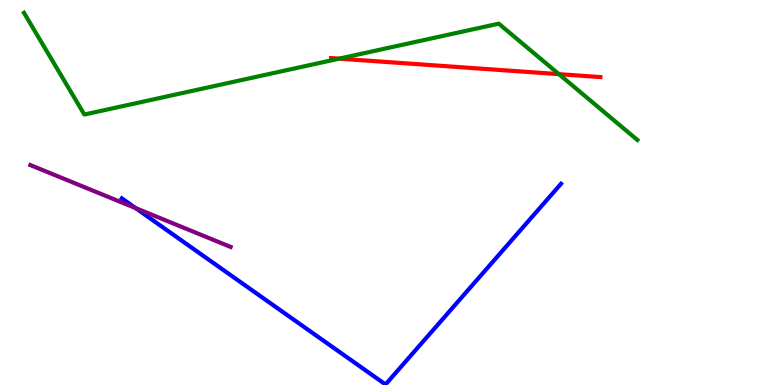[{'lines': ['blue', 'red'], 'intersections': []}, {'lines': ['green', 'red'], 'intersections': [{'x': 4.38, 'y': 8.48}, {'x': 7.21, 'y': 8.07}]}, {'lines': ['purple', 'red'], 'intersections': []}, {'lines': ['blue', 'green'], 'intersections': []}, {'lines': ['blue', 'purple'], 'intersections': [{'x': 1.75, 'y': 4.6}]}, {'lines': ['green', 'purple'], 'intersections': []}]